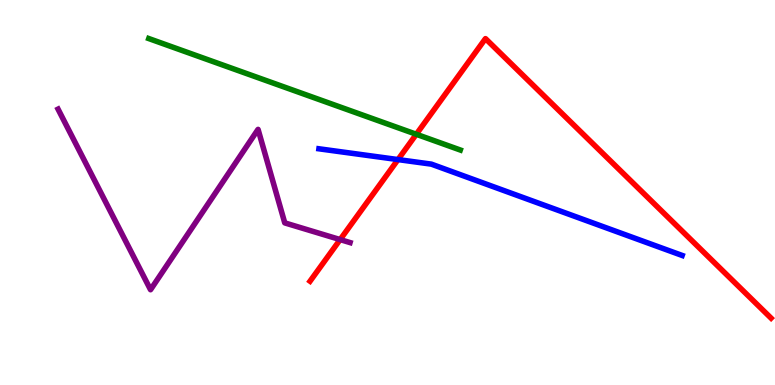[{'lines': ['blue', 'red'], 'intersections': [{'x': 5.14, 'y': 5.86}]}, {'lines': ['green', 'red'], 'intersections': [{'x': 5.37, 'y': 6.51}]}, {'lines': ['purple', 'red'], 'intersections': [{'x': 4.39, 'y': 3.78}]}, {'lines': ['blue', 'green'], 'intersections': []}, {'lines': ['blue', 'purple'], 'intersections': []}, {'lines': ['green', 'purple'], 'intersections': []}]